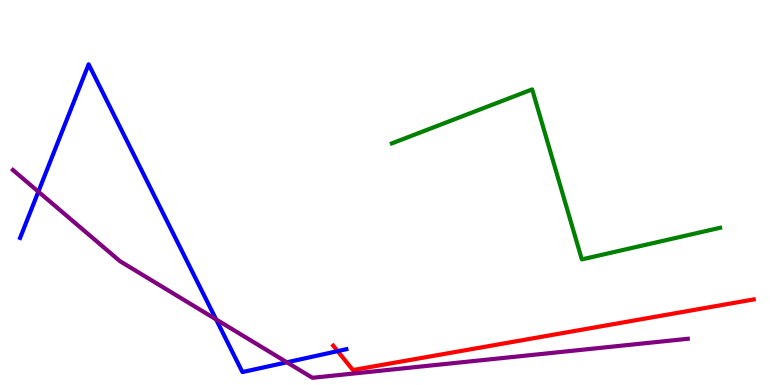[{'lines': ['blue', 'red'], 'intersections': [{'x': 4.36, 'y': 0.88}]}, {'lines': ['green', 'red'], 'intersections': []}, {'lines': ['purple', 'red'], 'intersections': []}, {'lines': ['blue', 'green'], 'intersections': []}, {'lines': ['blue', 'purple'], 'intersections': [{'x': 0.495, 'y': 5.02}, {'x': 2.79, 'y': 1.7}, {'x': 3.7, 'y': 0.59}]}, {'lines': ['green', 'purple'], 'intersections': []}]